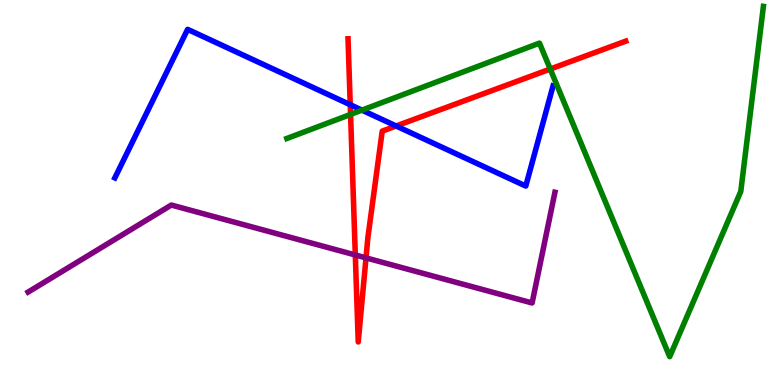[{'lines': ['blue', 'red'], 'intersections': [{'x': 4.52, 'y': 7.28}, {'x': 5.11, 'y': 6.73}]}, {'lines': ['green', 'red'], 'intersections': [{'x': 4.52, 'y': 7.03}, {'x': 7.1, 'y': 8.21}]}, {'lines': ['purple', 'red'], 'intersections': [{'x': 4.58, 'y': 3.38}, {'x': 4.72, 'y': 3.3}]}, {'lines': ['blue', 'green'], 'intersections': [{'x': 4.67, 'y': 7.14}]}, {'lines': ['blue', 'purple'], 'intersections': []}, {'lines': ['green', 'purple'], 'intersections': []}]